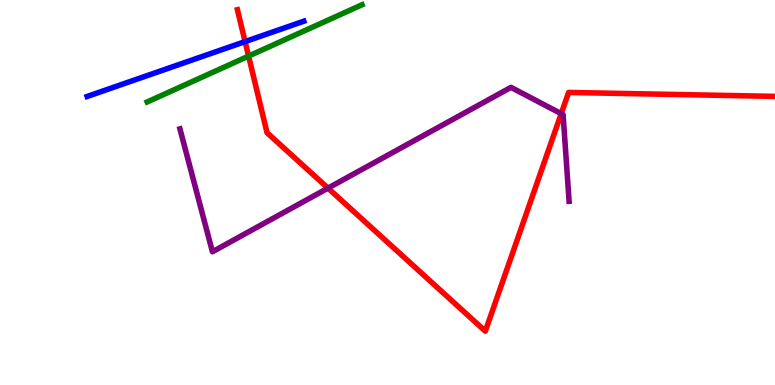[{'lines': ['blue', 'red'], 'intersections': [{'x': 3.16, 'y': 8.92}]}, {'lines': ['green', 'red'], 'intersections': [{'x': 3.21, 'y': 8.54}]}, {'lines': ['purple', 'red'], 'intersections': [{'x': 4.23, 'y': 5.11}, {'x': 7.24, 'y': 7.05}]}, {'lines': ['blue', 'green'], 'intersections': []}, {'lines': ['blue', 'purple'], 'intersections': []}, {'lines': ['green', 'purple'], 'intersections': []}]